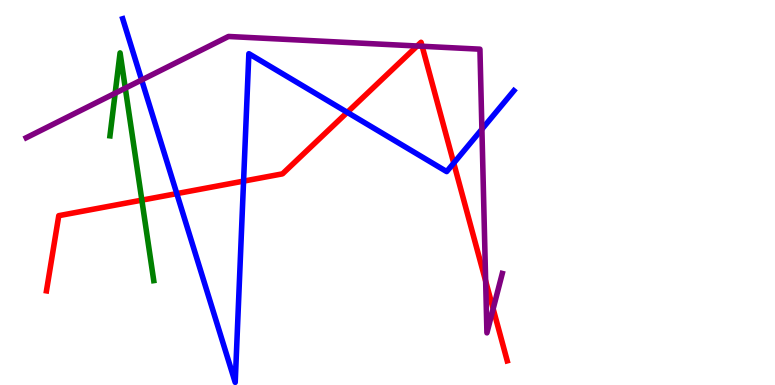[{'lines': ['blue', 'red'], 'intersections': [{'x': 2.28, 'y': 4.97}, {'x': 3.14, 'y': 5.3}, {'x': 4.48, 'y': 7.08}, {'x': 5.85, 'y': 5.76}]}, {'lines': ['green', 'red'], 'intersections': [{'x': 1.83, 'y': 4.8}]}, {'lines': ['purple', 'red'], 'intersections': [{'x': 5.38, 'y': 8.81}, {'x': 5.45, 'y': 8.8}, {'x': 6.27, 'y': 2.7}, {'x': 6.36, 'y': 1.98}]}, {'lines': ['blue', 'green'], 'intersections': []}, {'lines': ['blue', 'purple'], 'intersections': [{'x': 1.83, 'y': 7.92}, {'x': 6.22, 'y': 6.64}]}, {'lines': ['green', 'purple'], 'intersections': [{'x': 1.49, 'y': 7.58}, {'x': 1.62, 'y': 7.71}]}]